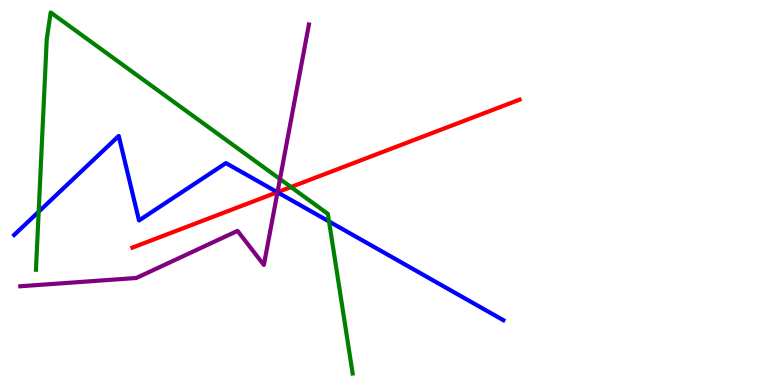[{'lines': ['blue', 'red'], 'intersections': [{'x': 3.58, 'y': 5.01}]}, {'lines': ['green', 'red'], 'intersections': [{'x': 3.75, 'y': 5.14}]}, {'lines': ['purple', 'red'], 'intersections': [{'x': 3.58, 'y': 5.01}]}, {'lines': ['blue', 'green'], 'intersections': [{'x': 0.499, 'y': 4.5}, {'x': 4.25, 'y': 4.25}]}, {'lines': ['blue', 'purple'], 'intersections': [{'x': 3.58, 'y': 5.01}]}, {'lines': ['green', 'purple'], 'intersections': [{'x': 3.61, 'y': 5.35}]}]